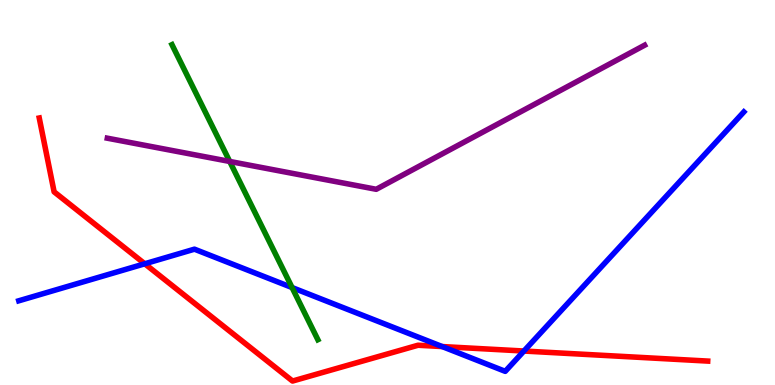[{'lines': ['blue', 'red'], 'intersections': [{'x': 1.87, 'y': 3.15}, {'x': 5.71, 'y': 0.998}, {'x': 6.76, 'y': 0.882}]}, {'lines': ['green', 'red'], 'intersections': []}, {'lines': ['purple', 'red'], 'intersections': []}, {'lines': ['blue', 'green'], 'intersections': [{'x': 3.77, 'y': 2.53}]}, {'lines': ['blue', 'purple'], 'intersections': []}, {'lines': ['green', 'purple'], 'intersections': [{'x': 2.96, 'y': 5.81}]}]